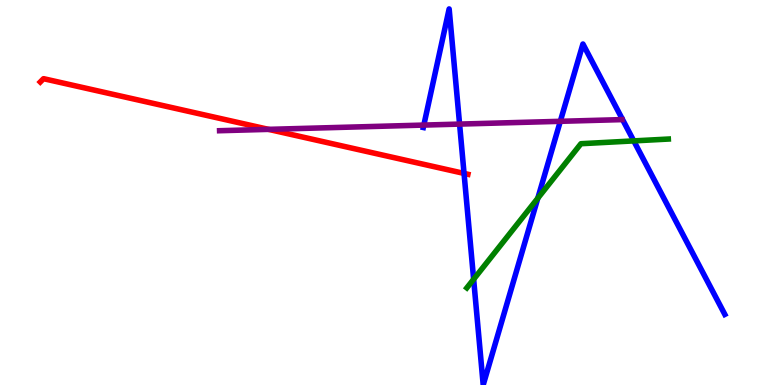[{'lines': ['blue', 'red'], 'intersections': [{'x': 5.99, 'y': 5.5}]}, {'lines': ['green', 'red'], 'intersections': []}, {'lines': ['purple', 'red'], 'intersections': [{'x': 3.46, 'y': 6.64}]}, {'lines': ['blue', 'green'], 'intersections': [{'x': 6.11, 'y': 2.75}, {'x': 6.94, 'y': 4.85}, {'x': 8.18, 'y': 6.34}]}, {'lines': ['blue', 'purple'], 'intersections': [{'x': 5.47, 'y': 6.75}, {'x': 5.93, 'y': 6.78}, {'x': 7.23, 'y': 6.85}]}, {'lines': ['green', 'purple'], 'intersections': []}]